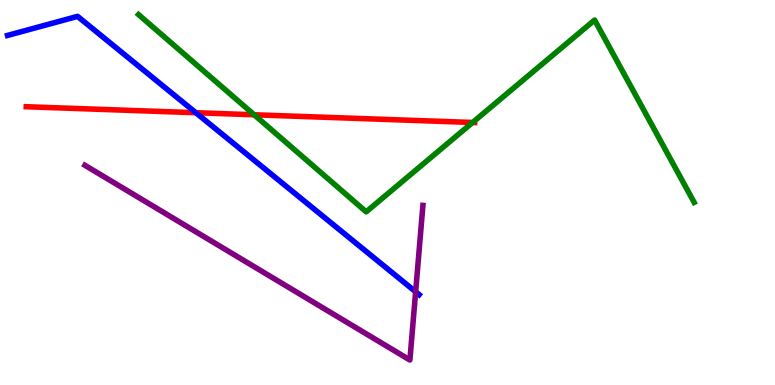[{'lines': ['blue', 'red'], 'intersections': [{'x': 2.53, 'y': 7.07}]}, {'lines': ['green', 'red'], 'intersections': [{'x': 3.28, 'y': 7.02}, {'x': 6.1, 'y': 6.82}]}, {'lines': ['purple', 'red'], 'intersections': []}, {'lines': ['blue', 'green'], 'intersections': []}, {'lines': ['blue', 'purple'], 'intersections': [{'x': 5.36, 'y': 2.42}]}, {'lines': ['green', 'purple'], 'intersections': []}]